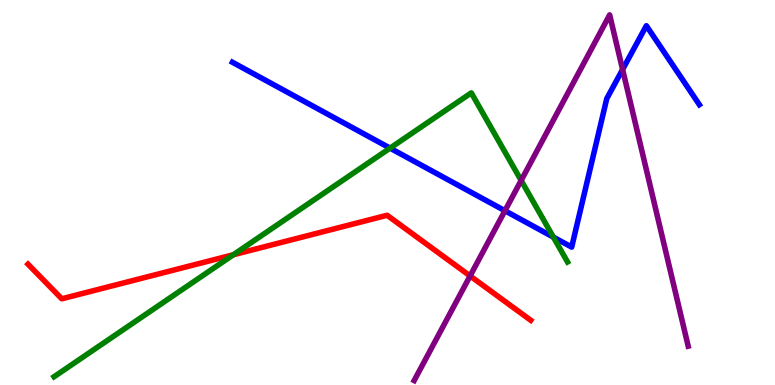[{'lines': ['blue', 'red'], 'intersections': []}, {'lines': ['green', 'red'], 'intersections': [{'x': 3.01, 'y': 3.38}]}, {'lines': ['purple', 'red'], 'intersections': [{'x': 6.07, 'y': 2.83}]}, {'lines': ['blue', 'green'], 'intersections': [{'x': 5.03, 'y': 6.15}, {'x': 7.14, 'y': 3.84}]}, {'lines': ['blue', 'purple'], 'intersections': [{'x': 6.52, 'y': 4.53}, {'x': 8.03, 'y': 8.2}]}, {'lines': ['green', 'purple'], 'intersections': [{'x': 6.72, 'y': 5.31}]}]